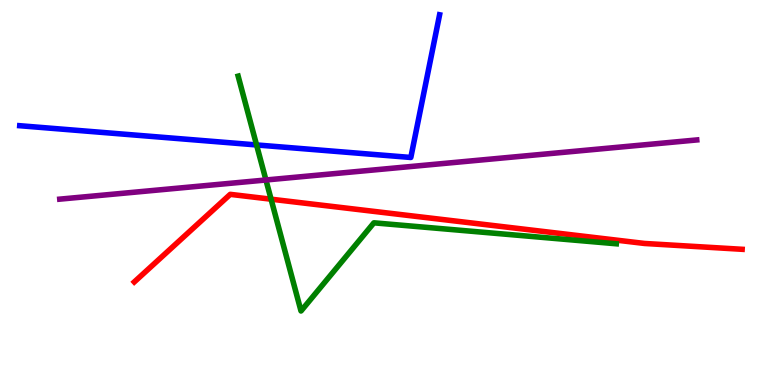[{'lines': ['blue', 'red'], 'intersections': []}, {'lines': ['green', 'red'], 'intersections': [{'x': 3.5, 'y': 4.83}]}, {'lines': ['purple', 'red'], 'intersections': []}, {'lines': ['blue', 'green'], 'intersections': [{'x': 3.31, 'y': 6.24}]}, {'lines': ['blue', 'purple'], 'intersections': []}, {'lines': ['green', 'purple'], 'intersections': [{'x': 3.43, 'y': 5.32}]}]